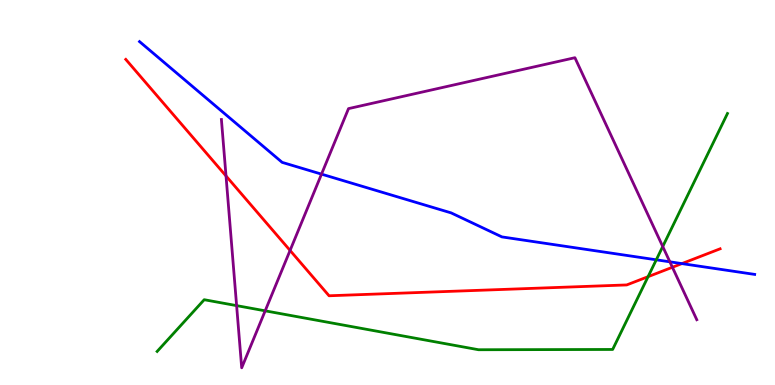[{'lines': ['blue', 'red'], 'intersections': [{'x': 8.8, 'y': 3.15}]}, {'lines': ['green', 'red'], 'intersections': [{'x': 8.36, 'y': 2.81}]}, {'lines': ['purple', 'red'], 'intersections': [{'x': 2.92, 'y': 5.43}, {'x': 3.74, 'y': 3.5}, {'x': 8.68, 'y': 3.06}]}, {'lines': ['blue', 'green'], 'intersections': [{'x': 8.47, 'y': 3.25}]}, {'lines': ['blue', 'purple'], 'intersections': [{'x': 4.15, 'y': 5.48}, {'x': 8.64, 'y': 3.2}]}, {'lines': ['green', 'purple'], 'intersections': [{'x': 3.05, 'y': 2.06}, {'x': 3.42, 'y': 1.93}, {'x': 8.55, 'y': 3.6}]}]